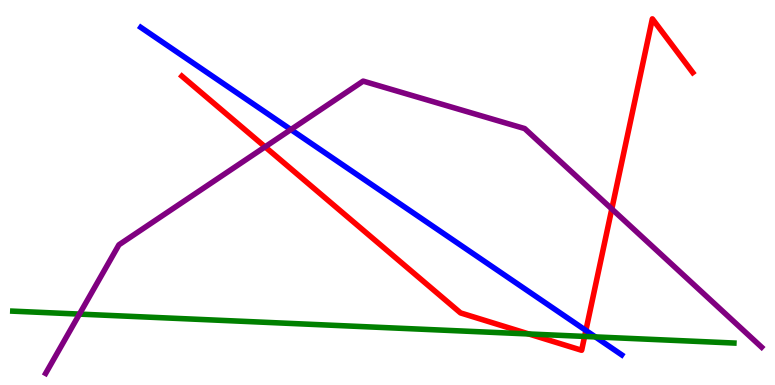[{'lines': ['blue', 'red'], 'intersections': [{'x': 7.56, 'y': 1.42}]}, {'lines': ['green', 'red'], 'intersections': [{'x': 6.82, 'y': 1.33}, {'x': 7.54, 'y': 1.26}]}, {'lines': ['purple', 'red'], 'intersections': [{'x': 3.42, 'y': 6.19}, {'x': 7.89, 'y': 4.57}]}, {'lines': ['blue', 'green'], 'intersections': [{'x': 7.68, 'y': 1.25}]}, {'lines': ['blue', 'purple'], 'intersections': [{'x': 3.75, 'y': 6.63}]}, {'lines': ['green', 'purple'], 'intersections': [{'x': 1.03, 'y': 1.84}]}]